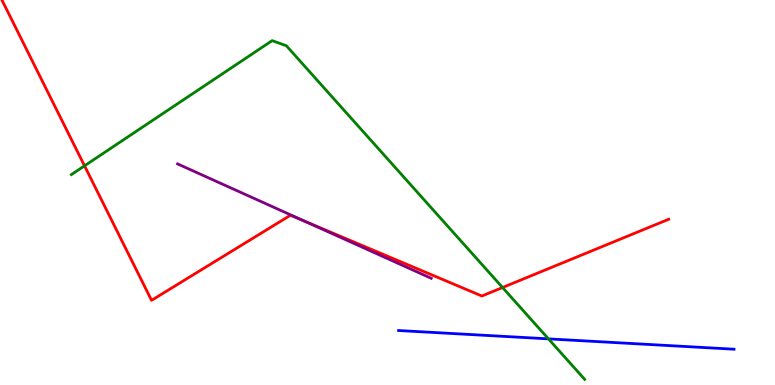[{'lines': ['blue', 'red'], 'intersections': []}, {'lines': ['green', 'red'], 'intersections': [{'x': 1.09, 'y': 5.69}, {'x': 6.48, 'y': 2.53}]}, {'lines': ['purple', 'red'], 'intersections': [{'x': 3.94, 'y': 4.25}]}, {'lines': ['blue', 'green'], 'intersections': [{'x': 7.08, 'y': 1.2}]}, {'lines': ['blue', 'purple'], 'intersections': []}, {'lines': ['green', 'purple'], 'intersections': []}]